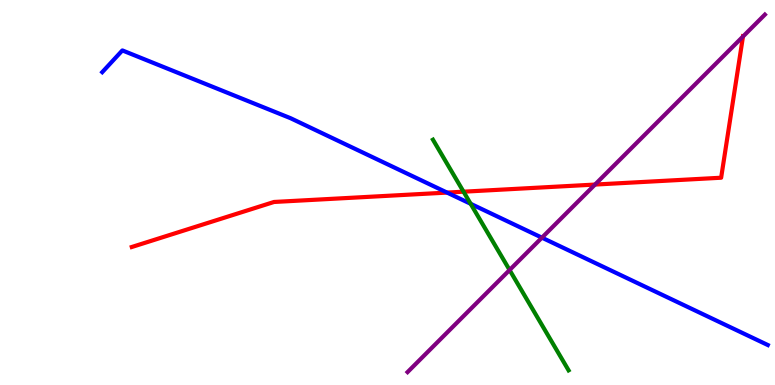[{'lines': ['blue', 'red'], 'intersections': [{'x': 5.77, 'y': 5.0}]}, {'lines': ['green', 'red'], 'intersections': [{'x': 5.98, 'y': 5.02}]}, {'lines': ['purple', 'red'], 'intersections': [{'x': 7.68, 'y': 5.21}, {'x': 9.59, 'y': 9.05}]}, {'lines': ['blue', 'green'], 'intersections': [{'x': 6.07, 'y': 4.71}]}, {'lines': ['blue', 'purple'], 'intersections': [{'x': 6.99, 'y': 3.83}]}, {'lines': ['green', 'purple'], 'intersections': [{'x': 6.58, 'y': 2.99}]}]